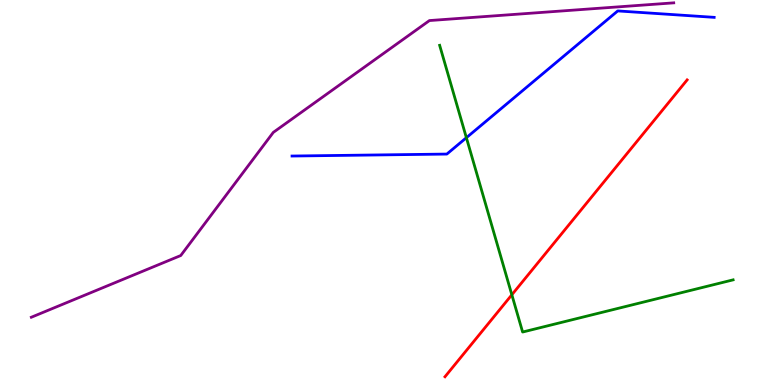[{'lines': ['blue', 'red'], 'intersections': []}, {'lines': ['green', 'red'], 'intersections': [{'x': 6.6, 'y': 2.34}]}, {'lines': ['purple', 'red'], 'intersections': []}, {'lines': ['blue', 'green'], 'intersections': [{'x': 6.02, 'y': 6.42}]}, {'lines': ['blue', 'purple'], 'intersections': []}, {'lines': ['green', 'purple'], 'intersections': []}]